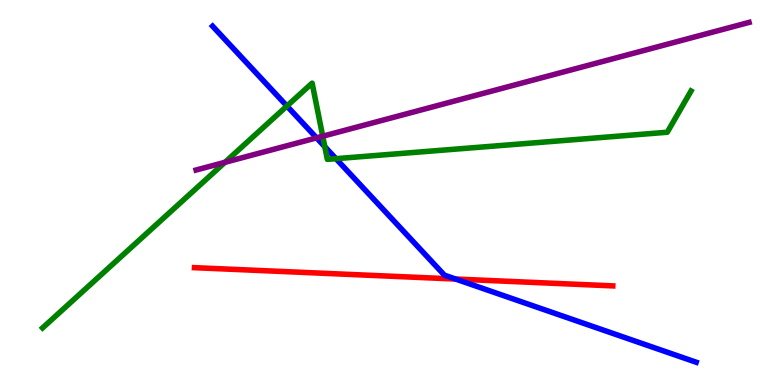[{'lines': ['blue', 'red'], 'intersections': [{'x': 5.88, 'y': 2.75}]}, {'lines': ['green', 'red'], 'intersections': []}, {'lines': ['purple', 'red'], 'intersections': []}, {'lines': ['blue', 'green'], 'intersections': [{'x': 3.7, 'y': 7.25}, {'x': 4.19, 'y': 6.19}, {'x': 4.33, 'y': 5.88}]}, {'lines': ['blue', 'purple'], 'intersections': [{'x': 4.08, 'y': 6.42}]}, {'lines': ['green', 'purple'], 'intersections': [{'x': 2.9, 'y': 5.78}, {'x': 4.16, 'y': 6.46}]}]